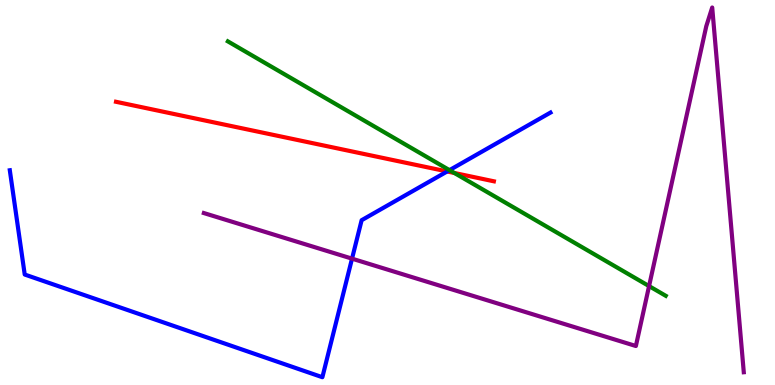[{'lines': ['blue', 'red'], 'intersections': [{'x': 5.77, 'y': 5.55}]}, {'lines': ['green', 'red'], 'intersections': [{'x': 5.86, 'y': 5.51}]}, {'lines': ['purple', 'red'], 'intersections': []}, {'lines': ['blue', 'green'], 'intersections': [{'x': 5.8, 'y': 5.58}]}, {'lines': ['blue', 'purple'], 'intersections': [{'x': 4.54, 'y': 3.28}]}, {'lines': ['green', 'purple'], 'intersections': [{'x': 8.38, 'y': 2.57}]}]